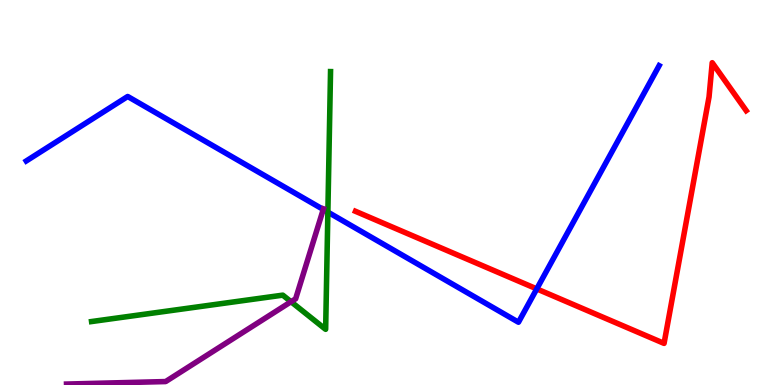[{'lines': ['blue', 'red'], 'intersections': [{'x': 6.93, 'y': 2.5}]}, {'lines': ['green', 'red'], 'intersections': []}, {'lines': ['purple', 'red'], 'intersections': []}, {'lines': ['blue', 'green'], 'intersections': [{'x': 4.23, 'y': 4.49}]}, {'lines': ['blue', 'purple'], 'intersections': [{'x': 4.17, 'y': 4.56}]}, {'lines': ['green', 'purple'], 'intersections': [{'x': 3.76, 'y': 2.16}]}]